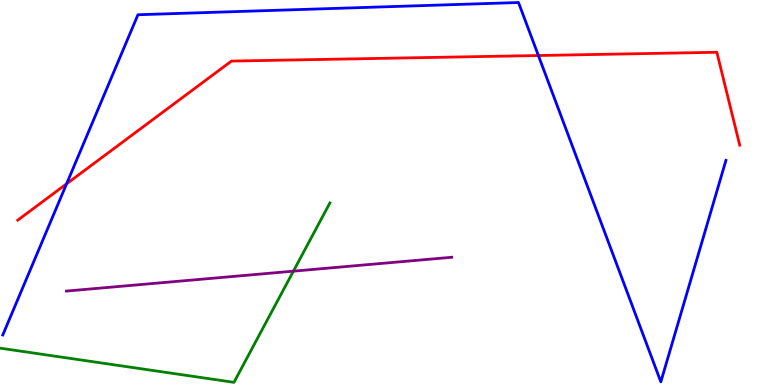[{'lines': ['blue', 'red'], 'intersections': [{'x': 0.859, 'y': 5.23}, {'x': 6.95, 'y': 8.56}]}, {'lines': ['green', 'red'], 'intersections': []}, {'lines': ['purple', 'red'], 'intersections': []}, {'lines': ['blue', 'green'], 'intersections': []}, {'lines': ['blue', 'purple'], 'intersections': []}, {'lines': ['green', 'purple'], 'intersections': [{'x': 3.79, 'y': 2.96}]}]